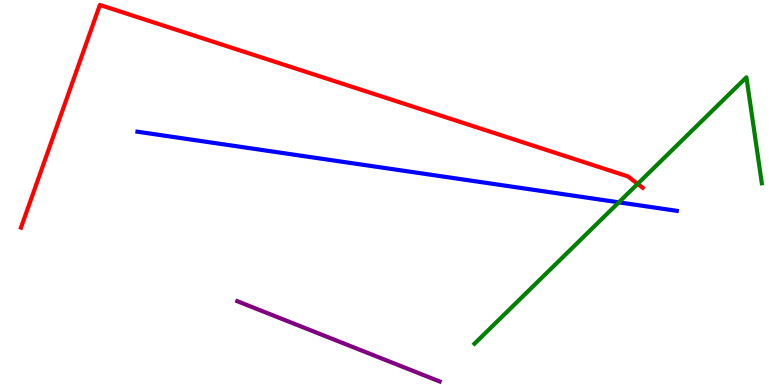[{'lines': ['blue', 'red'], 'intersections': []}, {'lines': ['green', 'red'], 'intersections': [{'x': 8.23, 'y': 5.22}]}, {'lines': ['purple', 'red'], 'intersections': []}, {'lines': ['blue', 'green'], 'intersections': [{'x': 7.98, 'y': 4.74}]}, {'lines': ['blue', 'purple'], 'intersections': []}, {'lines': ['green', 'purple'], 'intersections': []}]